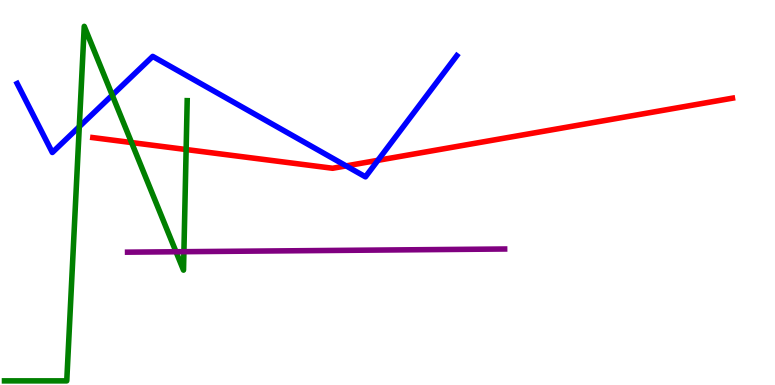[{'lines': ['blue', 'red'], 'intersections': [{'x': 4.47, 'y': 5.69}, {'x': 4.88, 'y': 5.84}]}, {'lines': ['green', 'red'], 'intersections': [{'x': 1.7, 'y': 6.3}, {'x': 2.4, 'y': 6.12}]}, {'lines': ['purple', 'red'], 'intersections': []}, {'lines': ['blue', 'green'], 'intersections': [{'x': 1.02, 'y': 6.71}, {'x': 1.45, 'y': 7.53}]}, {'lines': ['blue', 'purple'], 'intersections': []}, {'lines': ['green', 'purple'], 'intersections': [{'x': 2.27, 'y': 3.46}, {'x': 2.37, 'y': 3.46}]}]